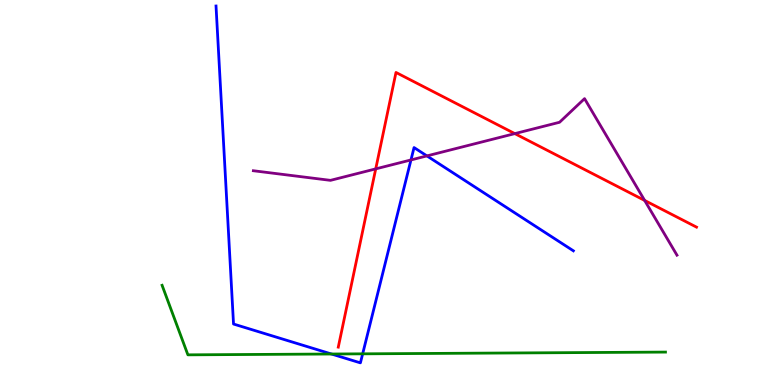[{'lines': ['blue', 'red'], 'intersections': []}, {'lines': ['green', 'red'], 'intersections': []}, {'lines': ['purple', 'red'], 'intersections': [{'x': 4.85, 'y': 5.61}, {'x': 6.64, 'y': 6.53}, {'x': 8.32, 'y': 4.79}]}, {'lines': ['blue', 'green'], 'intersections': [{'x': 4.28, 'y': 0.805}, {'x': 4.68, 'y': 0.81}]}, {'lines': ['blue', 'purple'], 'intersections': [{'x': 5.3, 'y': 5.85}, {'x': 5.51, 'y': 5.95}]}, {'lines': ['green', 'purple'], 'intersections': []}]